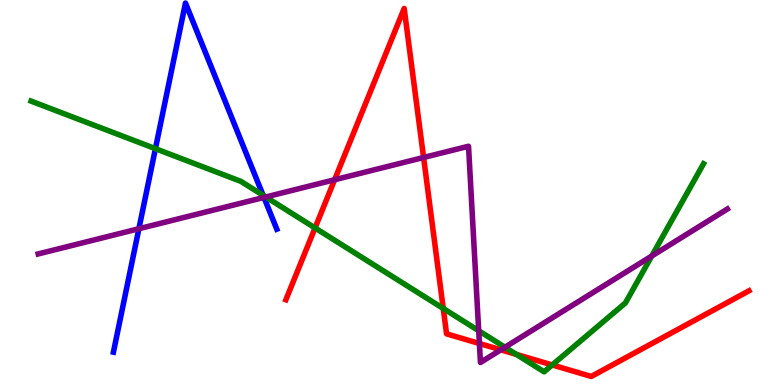[{'lines': ['blue', 'red'], 'intersections': []}, {'lines': ['green', 'red'], 'intersections': [{'x': 4.07, 'y': 4.08}, {'x': 5.72, 'y': 1.99}, {'x': 6.66, 'y': 0.795}, {'x': 7.13, 'y': 0.521}]}, {'lines': ['purple', 'red'], 'intersections': [{'x': 4.32, 'y': 5.33}, {'x': 5.47, 'y': 5.91}, {'x': 6.19, 'y': 1.08}, {'x': 6.46, 'y': 0.914}]}, {'lines': ['blue', 'green'], 'intersections': [{'x': 2.01, 'y': 6.14}, {'x': 3.4, 'y': 4.93}]}, {'lines': ['blue', 'purple'], 'intersections': [{'x': 1.79, 'y': 4.06}, {'x': 3.41, 'y': 4.87}]}, {'lines': ['green', 'purple'], 'intersections': [{'x': 3.43, 'y': 4.88}, {'x': 6.18, 'y': 1.41}, {'x': 6.52, 'y': 0.981}, {'x': 8.41, 'y': 3.35}]}]